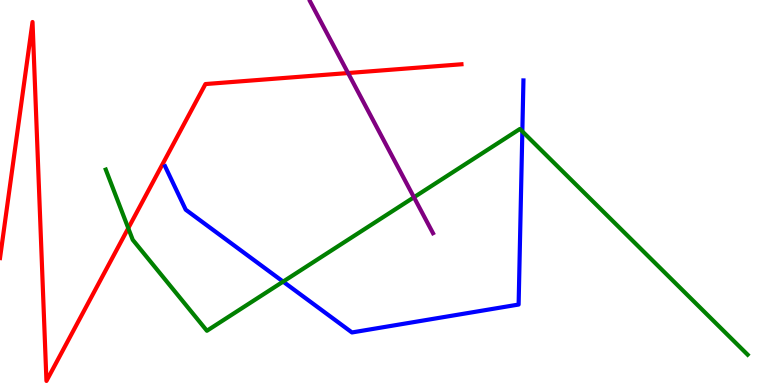[{'lines': ['blue', 'red'], 'intersections': []}, {'lines': ['green', 'red'], 'intersections': [{'x': 1.66, 'y': 4.07}]}, {'lines': ['purple', 'red'], 'intersections': [{'x': 4.49, 'y': 8.1}]}, {'lines': ['blue', 'green'], 'intersections': [{'x': 3.65, 'y': 2.68}, {'x': 6.74, 'y': 6.59}]}, {'lines': ['blue', 'purple'], 'intersections': []}, {'lines': ['green', 'purple'], 'intersections': [{'x': 5.34, 'y': 4.88}]}]